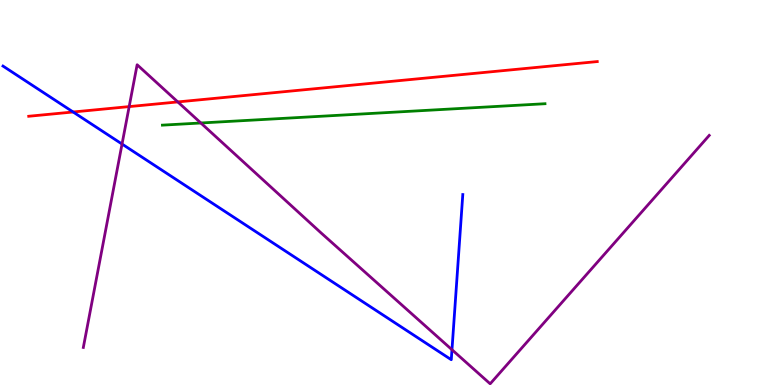[{'lines': ['blue', 'red'], 'intersections': [{'x': 0.943, 'y': 7.09}]}, {'lines': ['green', 'red'], 'intersections': []}, {'lines': ['purple', 'red'], 'intersections': [{'x': 1.67, 'y': 7.23}, {'x': 2.29, 'y': 7.35}]}, {'lines': ['blue', 'green'], 'intersections': []}, {'lines': ['blue', 'purple'], 'intersections': [{'x': 1.57, 'y': 6.26}, {'x': 5.83, 'y': 0.917}]}, {'lines': ['green', 'purple'], 'intersections': [{'x': 2.59, 'y': 6.81}]}]